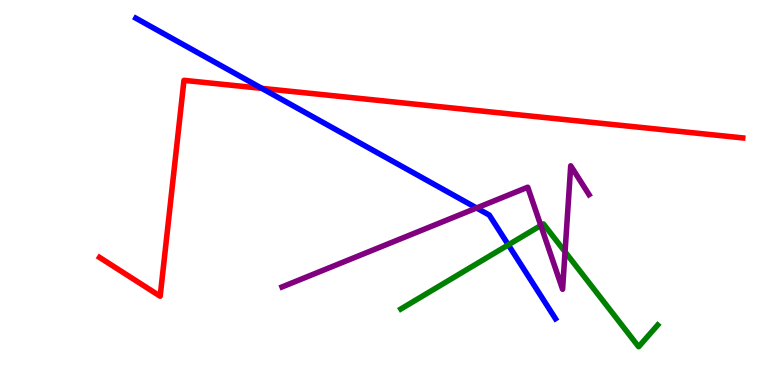[{'lines': ['blue', 'red'], 'intersections': [{'x': 3.38, 'y': 7.7}]}, {'lines': ['green', 'red'], 'intersections': []}, {'lines': ['purple', 'red'], 'intersections': []}, {'lines': ['blue', 'green'], 'intersections': [{'x': 6.56, 'y': 3.64}]}, {'lines': ['blue', 'purple'], 'intersections': [{'x': 6.15, 'y': 4.6}]}, {'lines': ['green', 'purple'], 'intersections': [{'x': 6.98, 'y': 4.14}, {'x': 7.29, 'y': 3.46}]}]